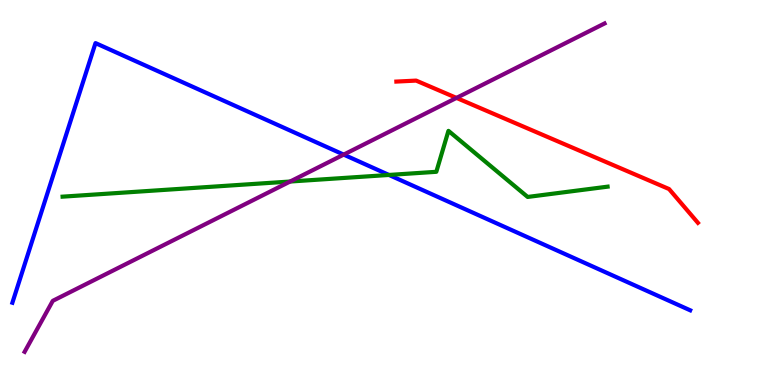[{'lines': ['blue', 'red'], 'intersections': []}, {'lines': ['green', 'red'], 'intersections': []}, {'lines': ['purple', 'red'], 'intersections': [{'x': 5.89, 'y': 7.46}]}, {'lines': ['blue', 'green'], 'intersections': [{'x': 5.02, 'y': 5.46}]}, {'lines': ['blue', 'purple'], 'intersections': [{'x': 4.43, 'y': 5.98}]}, {'lines': ['green', 'purple'], 'intersections': [{'x': 3.74, 'y': 5.29}]}]